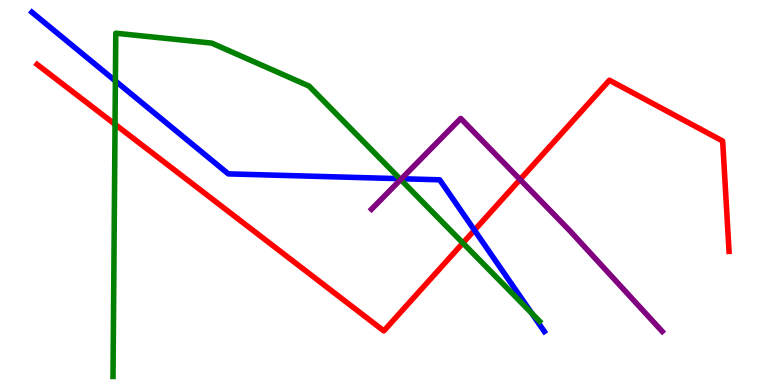[{'lines': ['blue', 'red'], 'intersections': [{'x': 6.12, 'y': 4.02}]}, {'lines': ['green', 'red'], 'intersections': [{'x': 1.48, 'y': 6.77}, {'x': 5.97, 'y': 3.69}]}, {'lines': ['purple', 'red'], 'intersections': [{'x': 6.71, 'y': 5.34}]}, {'lines': ['blue', 'green'], 'intersections': [{'x': 1.49, 'y': 7.9}, {'x': 5.16, 'y': 5.36}, {'x': 6.86, 'y': 1.86}]}, {'lines': ['blue', 'purple'], 'intersections': [{'x': 5.18, 'y': 5.36}]}, {'lines': ['green', 'purple'], 'intersections': [{'x': 5.17, 'y': 5.34}]}]